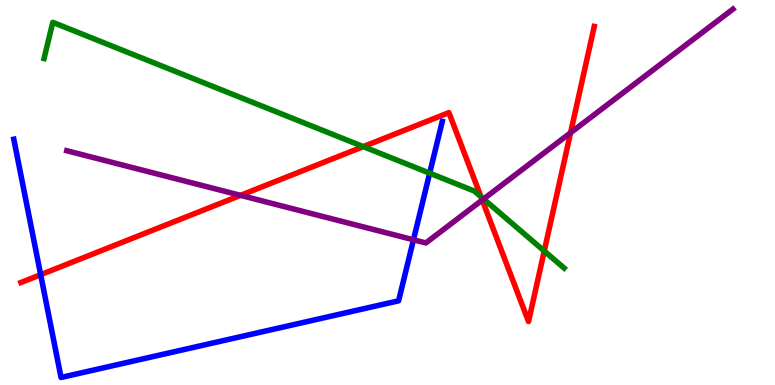[{'lines': ['blue', 'red'], 'intersections': [{'x': 0.525, 'y': 2.87}]}, {'lines': ['green', 'red'], 'intersections': [{'x': 4.69, 'y': 6.19}, {'x': 6.21, 'y': 4.89}, {'x': 7.02, 'y': 3.48}]}, {'lines': ['purple', 'red'], 'intersections': [{'x': 3.1, 'y': 4.93}, {'x': 6.22, 'y': 4.8}, {'x': 7.36, 'y': 6.55}]}, {'lines': ['blue', 'green'], 'intersections': [{'x': 5.54, 'y': 5.5}]}, {'lines': ['blue', 'purple'], 'intersections': [{'x': 5.34, 'y': 3.77}]}, {'lines': ['green', 'purple'], 'intersections': [{'x': 6.24, 'y': 4.83}]}]